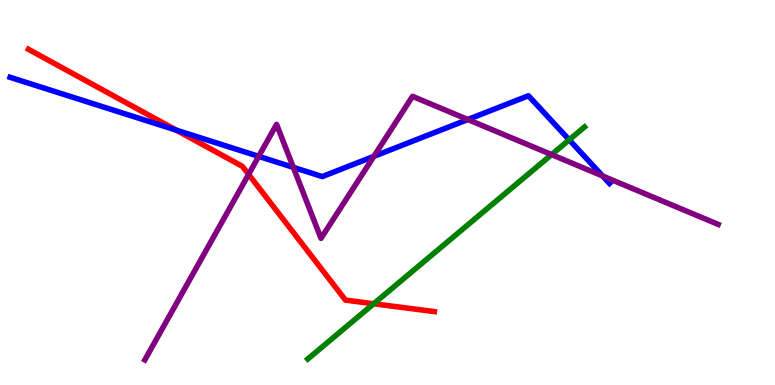[{'lines': ['blue', 'red'], 'intersections': [{'x': 2.27, 'y': 6.62}]}, {'lines': ['green', 'red'], 'intersections': [{'x': 4.82, 'y': 2.11}]}, {'lines': ['purple', 'red'], 'intersections': [{'x': 3.21, 'y': 5.47}]}, {'lines': ['blue', 'green'], 'intersections': [{'x': 7.34, 'y': 6.37}]}, {'lines': ['blue', 'purple'], 'intersections': [{'x': 3.34, 'y': 5.94}, {'x': 3.78, 'y': 5.65}, {'x': 4.82, 'y': 5.94}, {'x': 6.04, 'y': 6.9}, {'x': 7.78, 'y': 5.43}]}, {'lines': ['green', 'purple'], 'intersections': [{'x': 7.12, 'y': 5.98}]}]